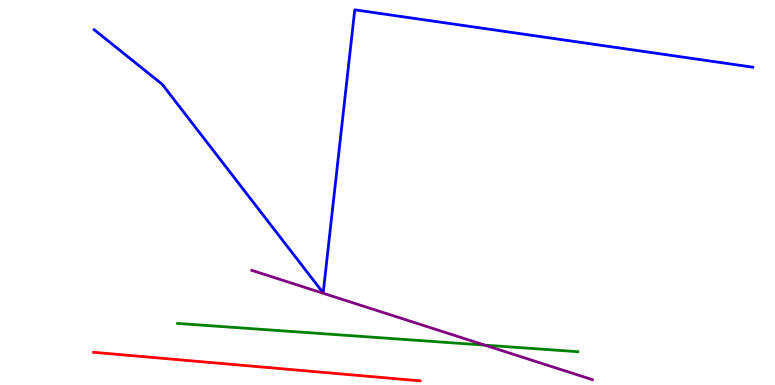[{'lines': ['blue', 'red'], 'intersections': []}, {'lines': ['green', 'red'], 'intersections': []}, {'lines': ['purple', 'red'], 'intersections': []}, {'lines': ['blue', 'green'], 'intersections': []}, {'lines': ['blue', 'purple'], 'intersections': []}, {'lines': ['green', 'purple'], 'intersections': [{'x': 6.26, 'y': 1.04}]}]